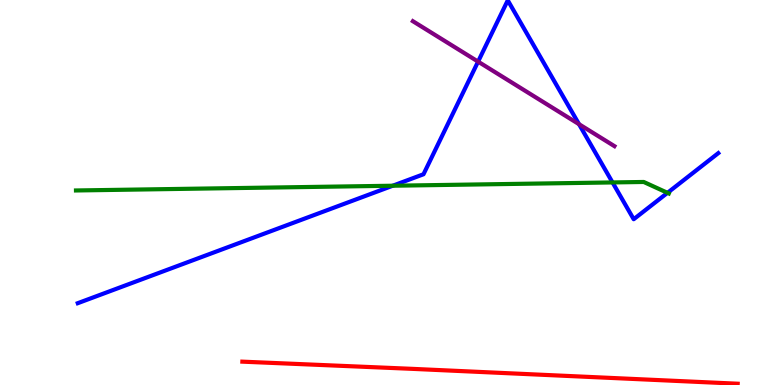[{'lines': ['blue', 'red'], 'intersections': []}, {'lines': ['green', 'red'], 'intersections': []}, {'lines': ['purple', 'red'], 'intersections': []}, {'lines': ['blue', 'green'], 'intersections': [{'x': 5.07, 'y': 5.18}, {'x': 7.9, 'y': 5.26}, {'x': 8.61, 'y': 4.99}]}, {'lines': ['blue', 'purple'], 'intersections': [{'x': 6.17, 'y': 8.4}, {'x': 7.47, 'y': 6.77}]}, {'lines': ['green', 'purple'], 'intersections': []}]